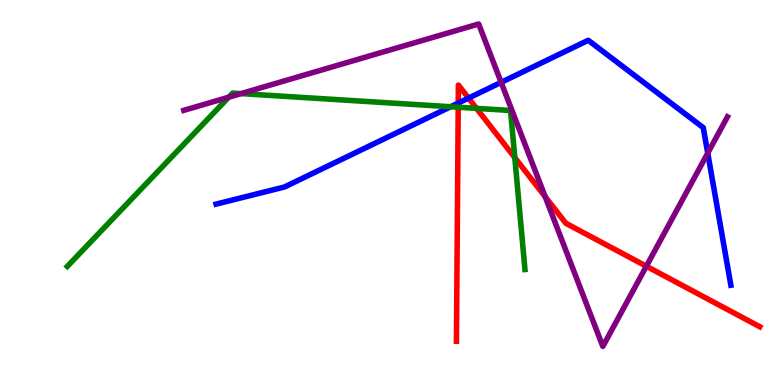[{'lines': ['blue', 'red'], 'intersections': [{'x': 5.91, 'y': 7.32}, {'x': 6.05, 'y': 7.45}]}, {'lines': ['green', 'red'], 'intersections': [{'x': 5.91, 'y': 7.21}, {'x': 6.15, 'y': 7.19}, {'x': 6.64, 'y': 5.91}]}, {'lines': ['purple', 'red'], 'intersections': [{'x': 7.03, 'y': 4.89}, {'x': 8.34, 'y': 3.08}]}, {'lines': ['blue', 'green'], 'intersections': [{'x': 5.81, 'y': 7.23}]}, {'lines': ['blue', 'purple'], 'intersections': [{'x': 6.47, 'y': 7.86}, {'x': 9.13, 'y': 6.02}]}, {'lines': ['green', 'purple'], 'intersections': [{'x': 2.95, 'y': 7.48}, {'x': 3.11, 'y': 7.57}]}]